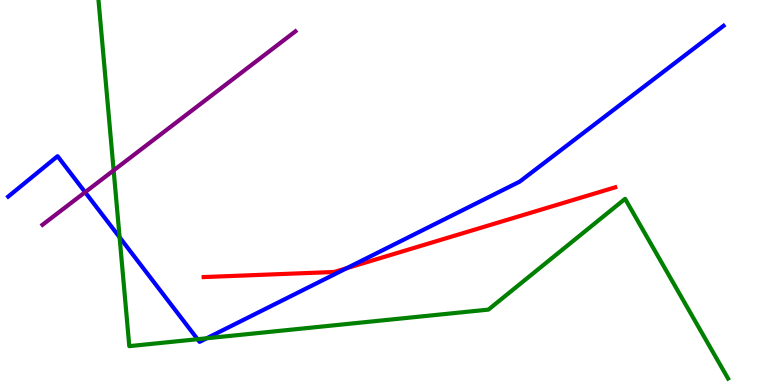[{'lines': ['blue', 'red'], 'intersections': [{'x': 4.47, 'y': 3.03}]}, {'lines': ['green', 'red'], 'intersections': []}, {'lines': ['purple', 'red'], 'intersections': []}, {'lines': ['blue', 'green'], 'intersections': [{'x': 1.54, 'y': 3.84}, {'x': 2.55, 'y': 1.19}, {'x': 2.67, 'y': 1.21}]}, {'lines': ['blue', 'purple'], 'intersections': [{'x': 1.1, 'y': 5.01}]}, {'lines': ['green', 'purple'], 'intersections': [{'x': 1.47, 'y': 5.57}]}]